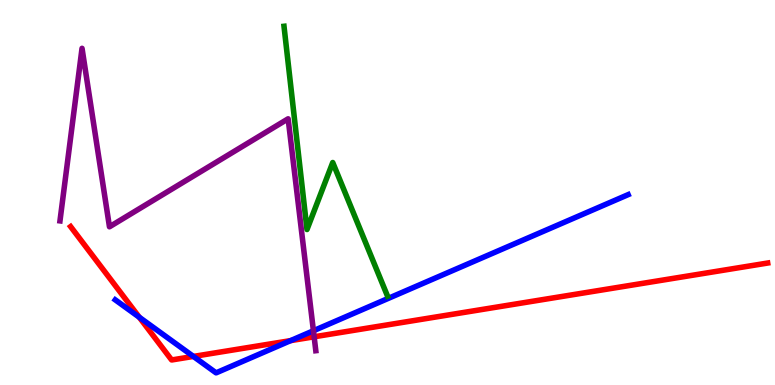[{'lines': ['blue', 'red'], 'intersections': [{'x': 1.8, 'y': 1.76}, {'x': 2.5, 'y': 0.742}, {'x': 3.75, 'y': 1.15}]}, {'lines': ['green', 'red'], 'intersections': []}, {'lines': ['purple', 'red'], 'intersections': [{'x': 4.05, 'y': 1.25}]}, {'lines': ['blue', 'green'], 'intersections': []}, {'lines': ['blue', 'purple'], 'intersections': [{'x': 4.04, 'y': 1.41}]}, {'lines': ['green', 'purple'], 'intersections': []}]